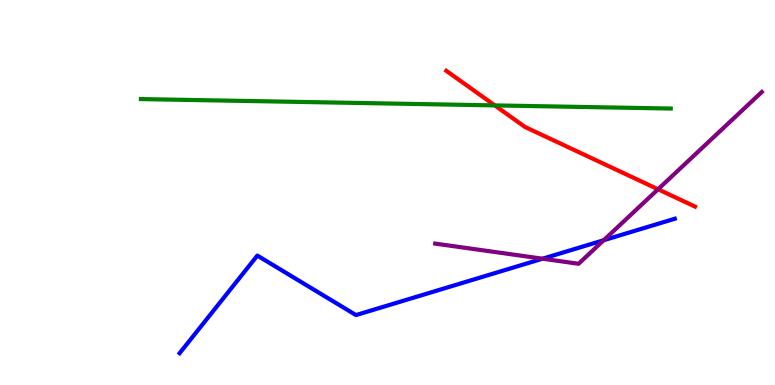[{'lines': ['blue', 'red'], 'intersections': []}, {'lines': ['green', 'red'], 'intersections': [{'x': 6.38, 'y': 7.26}]}, {'lines': ['purple', 'red'], 'intersections': [{'x': 8.49, 'y': 5.08}]}, {'lines': ['blue', 'green'], 'intersections': []}, {'lines': ['blue', 'purple'], 'intersections': [{'x': 7.0, 'y': 3.28}, {'x': 7.79, 'y': 3.76}]}, {'lines': ['green', 'purple'], 'intersections': []}]